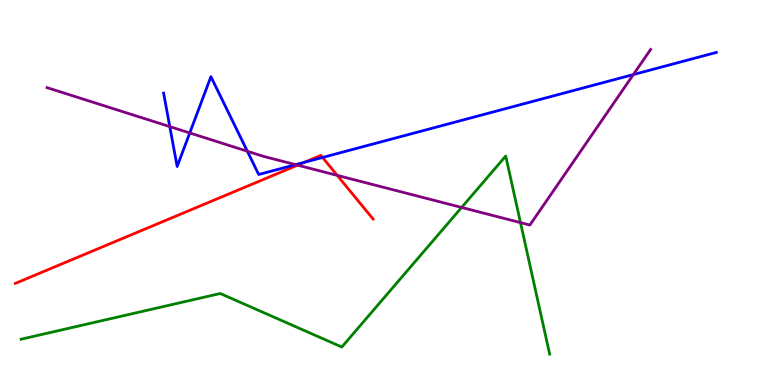[{'lines': ['blue', 'red'], 'intersections': [{'x': 3.93, 'y': 5.78}, {'x': 4.16, 'y': 5.91}]}, {'lines': ['green', 'red'], 'intersections': []}, {'lines': ['purple', 'red'], 'intersections': [{'x': 3.84, 'y': 5.71}, {'x': 4.35, 'y': 5.44}]}, {'lines': ['blue', 'green'], 'intersections': []}, {'lines': ['blue', 'purple'], 'intersections': [{'x': 2.19, 'y': 6.71}, {'x': 2.45, 'y': 6.55}, {'x': 3.19, 'y': 6.07}, {'x': 3.81, 'y': 5.72}, {'x': 8.17, 'y': 8.06}]}, {'lines': ['green', 'purple'], 'intersections': [{'x': 5.96, 'y': 4.61}, {'x': 6.72, 'y': 4.22}]}]